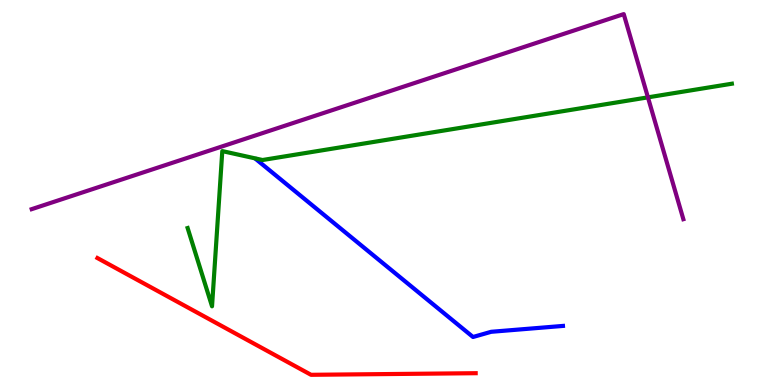[{'lines': ['blue', 'red'], 'intersections': []}, {'lines': ['green', 'red'], 'intersections': []}, {'lines': ['purple', 'red'], 'intersections': []}, {'lines': ['blue', 'green'], 'intersections': []}, {'lines': ['blue', 'purple'], 'intersections': []}, {'lines': ['green', 'purple'], 'intersections': [{'x': 8.36, 'y': 7.47}]}]